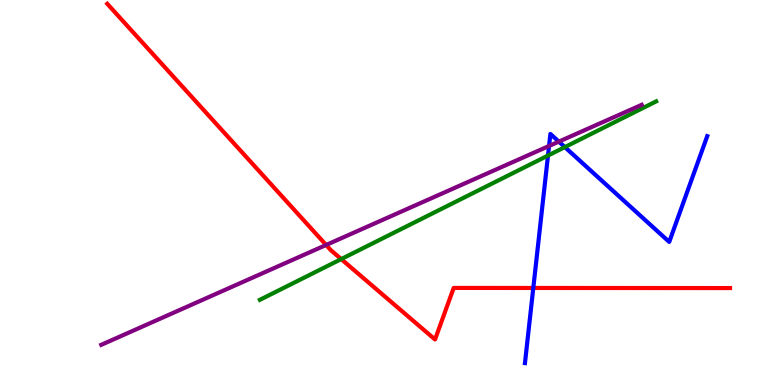[{'lines': ['blue', 'red'], 'intersections': [{'x': 6.88, 'y': 2.52}]}, {'lines': ['green', 'red'], 'intersections': [{'x': 4.4, 'y': 3.27}]}, {'lines': ['purple', 'red'], 'intersections': [{'x': 4.21, 'y': 3.64}]}, {'lines': ['blue', 'green'], 'intersections': [{'x': 7.07, 'y': 5.96}, {'x': 7.29, 'y': 6.18}]}, {'lines': ['blue', 'purple'], 'intersections': [{'x': 7.08, 'y': 6.21}, {'x': 7.21, 'y': 6.32}]}, {'lines': ['green', 'purple'], 'intersections': []}]